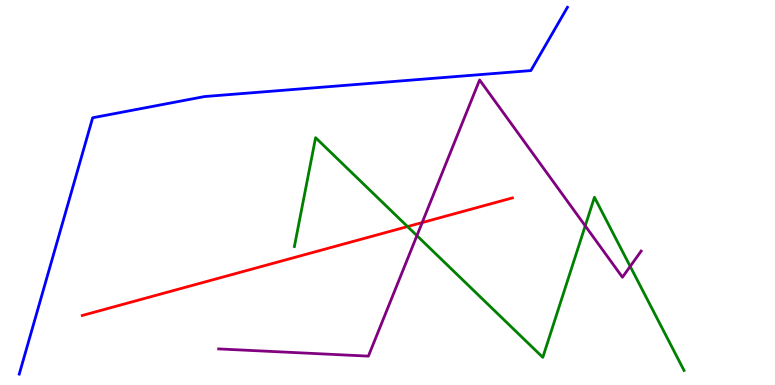[{'lines': ['blue', 'red'], 'intersections': []}, {'lines': ['green', 'red'], 'intersections': [{'x': 5.26, 'y': 4.11}]}, {'lines': ['purple', 'red'], 'intersections': [{'x': 5.45, 'y': 4.22}]}, {'lines': ['blue', 'green'], 'intersections': []}, {'lines': ['blue', 'purple'], 'intersections': []}, {'lines': ['green', 'purple'], 'intersections': [{'x': 5.38, 'y': 3.88}, {'x': 7.55, 'y': 4.13}, {'x': 8.13, 'y': 3.08}]}]